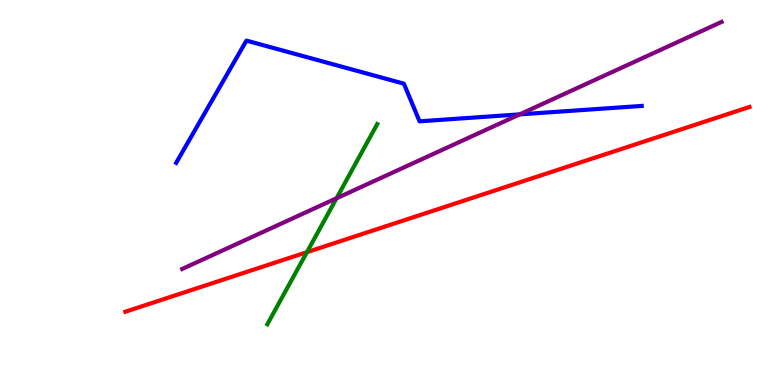[{'lines': ['blue', 'red'], 'intersections': []}, {'lines': ['green', 'red'], 'intersections': [{'x': 3.96, 'y': 3.45}]}, {'lines': ['purple', 'red'], 'intersections': []}, {'lines': ['blue', 'green'], 'intersections': []}, {'lines': ['blue', 'purple'], 'intersections': [{'x': 6.71, 'y': 7.03}]}, {'lines': ['green', 'purple'], 'intersections': [{'x': 4.34, 'y': 4.85}]}]